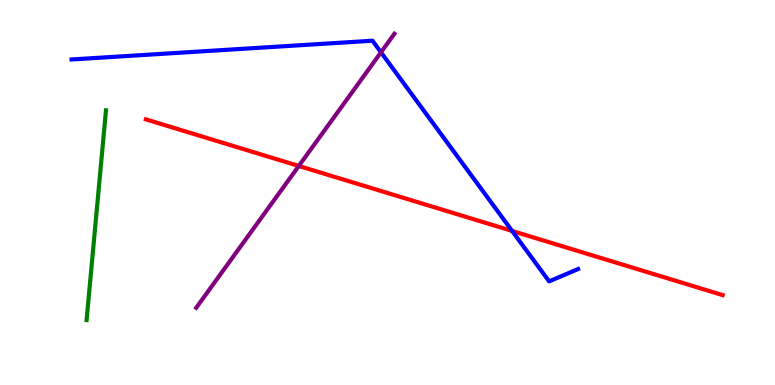[{'lines': ['blue', 'red'], 'intersections': [{'x': 6.61, 'y': 4.0}]}, {'lines': ['green', 'red'], 'intersections': []}, {'lines': ['purple', 'red'], 'intersections': [{'x': 3.86, 'y': 5.69}]}, {'lines': ['blue', 'green'], 'intersections': []}, {'lines': ['blue', 'purple'], 'intersections': [{'x': 4.92, 'y': 8.64}]}, {'lines': ['green', 'purple'], 'intersections': []}]